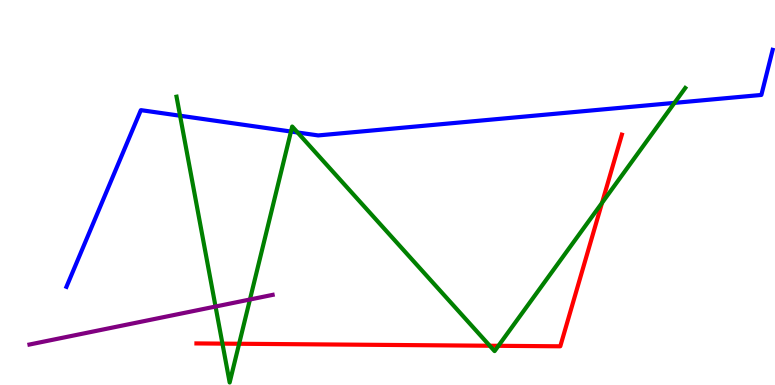[{'lines': ['blue', 'red'], 'intersections': []}, {'lines': ['green', 'red'], 'intersections': [{'x': 2.87, 'y': 1.07}, {'x': 3.09, 'y': 1.07}, {'x': 6.32, 'y': 1.02}, {'x': 6.43, 'y': 1.02}, {'x': 7.77, 'y': 4.73}]}, {'lines': ['purple', 'red'], 'intersections': []}, {'lines': ['blue', 'green'], 'intersections': [{'x': 2.32, 'y': 6.99}, {'x': 3.75, 'y': 6.58}, {'x': 3.84, 'y': 6.56}, {'x': 8.7, 'y': 7.33}]}, {'lines': ['blue', 'purple'], 'intersections': []}, {'lines': ['green', 'purple'], 'intersections': [{'x': 2.78, 'y': 2.04}, {'x': 3.23, 'y': 2.22}]}]